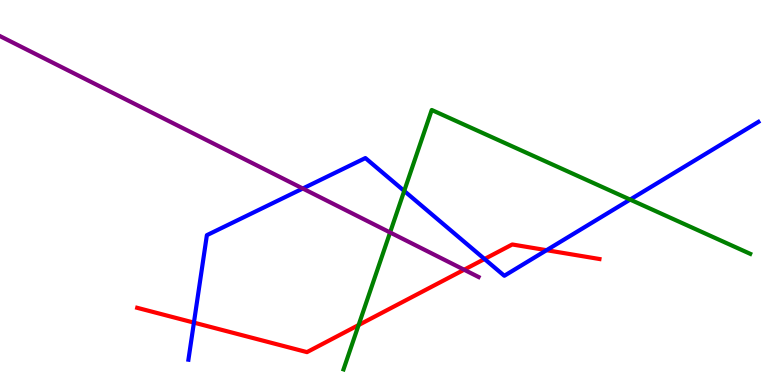[{'lines': ['blue', 'red'], 'intersections': [{'x': 2.5, 'y': 1.62}, {'x': 6.25, 'y': 3.27}, {'x': 7.05, 'y': 3.5}]}, {'lines': ['green', 'red'], 'intersections': [{'x': 4.63, 'y': 1.56}]}, {'lines': ['purple', 'red'], 'intersections': [{'x': 5.99, 'y': 2.99}]}, {'lines': ['blue', 'green'], 'intersections': [{'x': 5.22, 'y': 5.04}, {'x': 8.13, 'y': 4.82}]}, {'lines': ['blue', 'purple'], 'intersections': [{'x': 3.91, 'y': 5.1}]}, {'lines': ['green', 'purple'], 'intersections': [{'x': 5.03, 'y': 3.96}]}]